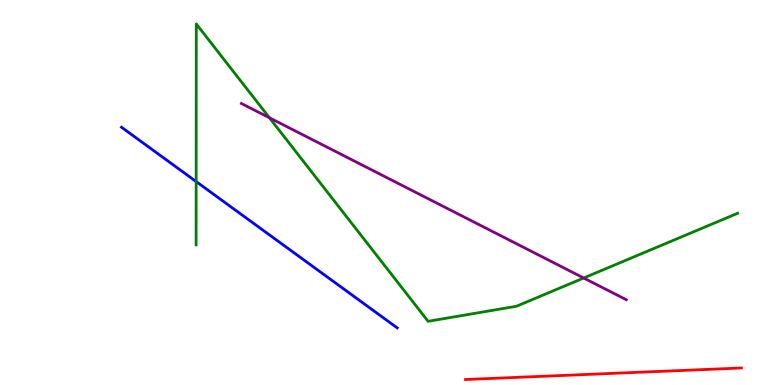[{'lines': ['blue', 'red'], 'intersections': []}, {'lines': ['green', 'red'], 'intersections': []}, {'lines': ['purple', 'red'], 'intersections': []}, {'lines': ['blue', 'green'], 'intersections': [{'x': 2.53, 'y': 5.28}]}, {'lines': ['blue', 'purple'], 'intersections': []}, {'lines': ['green', 'purple'], 'intersections': [{'x': 3.48, 'y': 6.94}, {'x': 7.53, 'y': 2.78}]}]